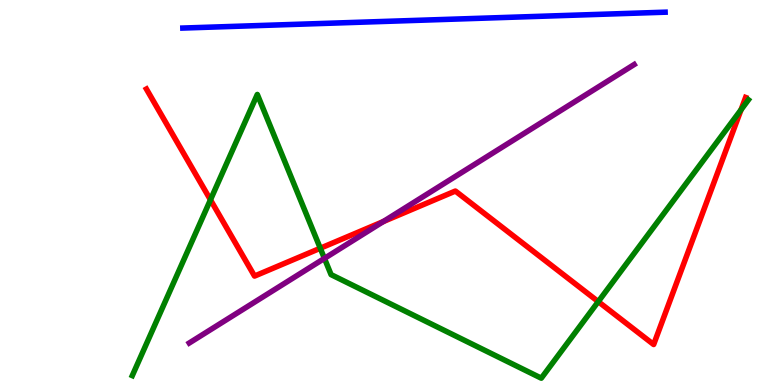[{'lines': ['blue', 'red'], 'intersections': []}, {'lines': ['green', 'red'], 'intersections': [{'x': 2.72, 'y': 4.81}, {'x': 4.13, 'y': 3.55}, {'x': 7.72, 'y': 2.17}, {'x': 9.56, 'y': 7.15}]}, {'lines': ['purple', 'red'], 'intersections': [{'x': 4.95, 'y': 4.24}]}, {'lines': ['blue', 'green'], 'intersections': []}, {'lines': ['blue', 'purple'], 'intersections': []}, {'lines': ['green', 'purple'], 'intersections': [{'x': 4.19, 'y': 3.29}]}]